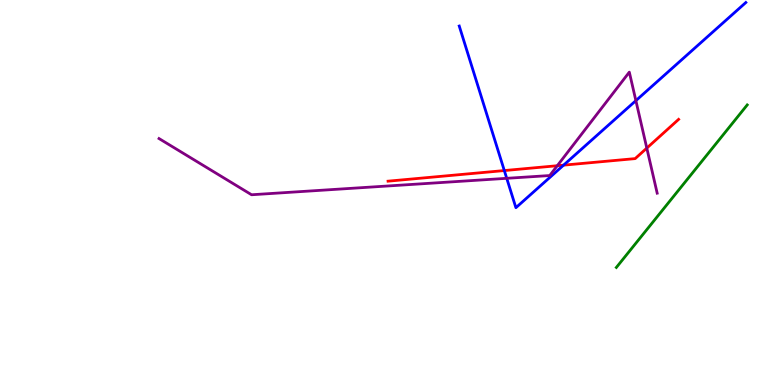[{'lines': ['blue', 'red'], 'intersections': [{'x': 6.51, 'y': 5.57}, {'x': 7.27, 'y': 5.71}]}, {'lines': ['green', 'red'], 'intersections': []}, {'lines': ['purple', 'red'], 'intersections': [{'x': 7.19, 'y': 5.7}, {'x': 8.35, 'y': 6.15}]}, {'lines': ['blue', 'green'], 'intersections': []}, {'lines': ['blue', 'purple'], 'intersections': [{'x': 6.54, 'y': 5.37}, {'x': 8.2, 'y': 7.39}]}, {'lines': ['green', 'purple'], 'intersections': []}]